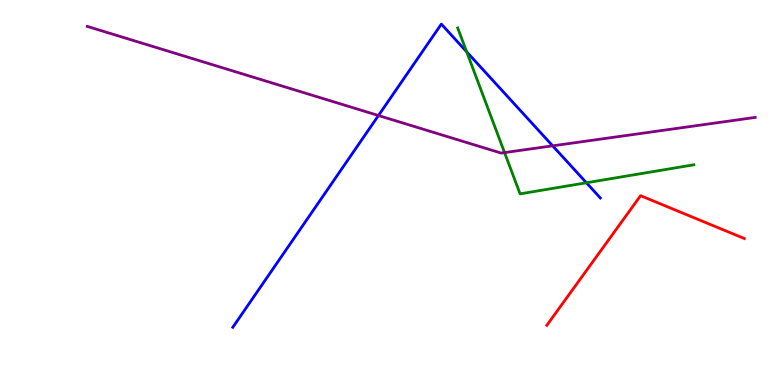[{'lines': ['blue', 'red'], 'intersections': []}, {'lines': ['green', 'red'], 'intersections': []}, {'lines': ['purple', 'red'], 'intersections': []}, {'lines': ['blue', 'green'], 'intersections': [{'x': 6.02, 'y': 8.66}, {'x': 7.57, 'y': 5.25}]}, {'lines': ['blue', 'purple'], 'intersections': [{'x': 4.88, 'y': 7.0}, {'x': 7.13, 'y': 6.21}]}, {'lines': ['green', 'purple'], 'intersections': [{'x': 6.51, 'y': 6.04}]}]